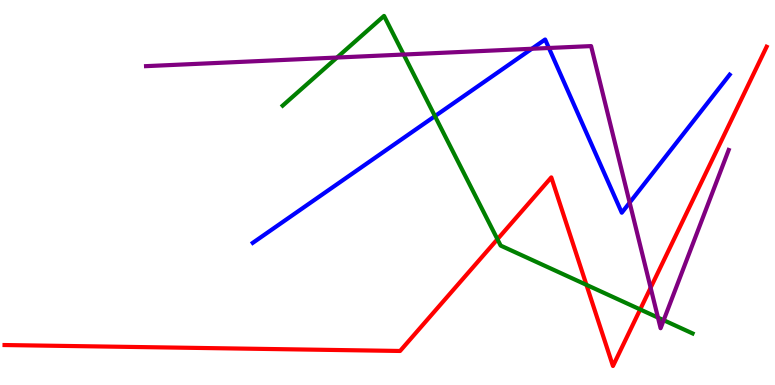[{'lines': ['blue', 'red'], 'intersections': []}, {'lines': ['green', 'red'], 'intersections': [{'x': 6.42, 'y': 3.79}, {'x': 7.57, 'y': 2.6}, {'x': 8.26, 'y': 1.96}]}, {'lines': ['purple', 'red'], 'intersections': [{'x': 8.4, 'y': 2.53}]}, {'lines': ['blue', 'green'], 'intersections': [{'x': 5.61, 'y': 6.98}]}, {'lines': ['blue', 'purple'], 'intersections': [{'x': 6.86, 'y': 8.73}, {'x': 7.08, 'y': 8.75}, {'x': 8.12, 'y': 4.74}]}, {'lines': ['green', 'purple'], 'intersections': [{'x': 4.35, 'y': 8.51}, {'x': 5.21, 'y': 8.58}, {'x': 8.49, 'y': 1.75}, {'x': 8.56, 'y': 1.68}]}]